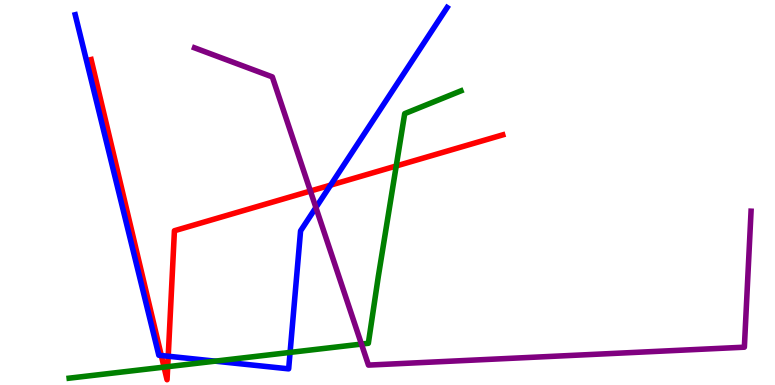[{'lines': ['blue', 'red'], 'intersections': [{'x': 2.08, 'y': 0.766}, {'x': 2.17, 'y': 0.747}, {'x': 4.27, 'y': 5.19}]}, {'lines': ['green', 'red'], 'intersections': [{'x': 2.12, 'y': 0.465}, {'x': 2.16, 'y': 0.476}, {'x': 5.11, 'y': 5.69}]}, {'lines': ['purple', 'red'], 'intersections': [{'x': 4.01, 'y': 5.04}]}, {'lines': ['blue', 'green'], 'intersections': [{'x': 2.78, 'y': 0.619}, {'x': 3.74, 'y': 0.846}]}, {'lines': ['blue', 'purple'], 'intersections': [{'x': 4.08, 'y': 4.61}]}, {'lines': ['green', 'purple'], 'intersections': [{'x': 4.66, 'y': 1.06}]}]